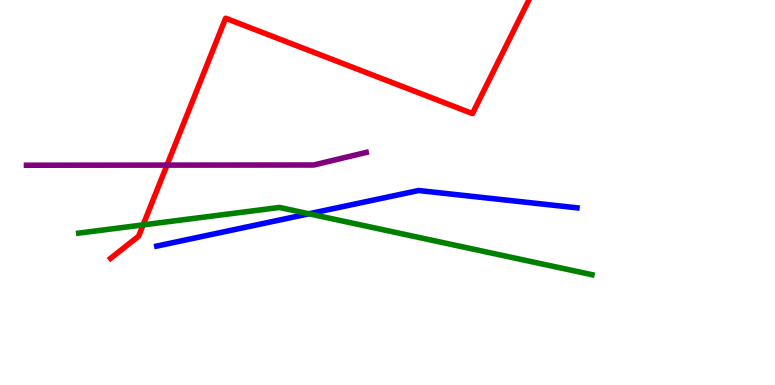[{'lines': ['blue', 'red'], 'intersections': []}, {'lines': ['green', 'red'], 'intersections': [{'x': 1.85, 'y': 4.16}]}, {'lines': ['purple', 'red'], 'intersections': [{'x': 2.15, 'y': 5.71}]}, {'lines': ['blue', 'green'], 'intersections': [{'x': 3.99, 'y': 4.45}]}, {'lines': ['blue', 'purple'], 'intersections': []}, {'lines': ['green', 'purple'], 'intersections': []}]